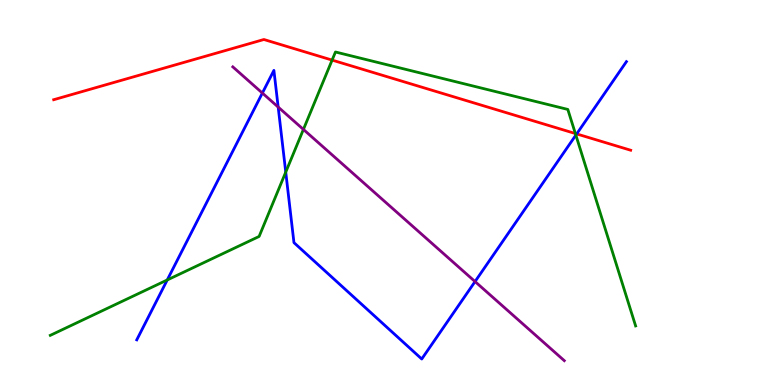[{'lines': ['blue', 'red'], 'intersections': [{'x': 7.44, 'y': 6.52}]}, {'lines': ['green', 'red'], 'intersections': [{'x': 4.29, 'y': 8.44}, {'x': 7.42, 'y': 6.53}]}, {'lines': ['purple', 'red'], 'intersections': []}, {'lines': ['blue', 'green'], 'intersections': [{'x': 2.16, 'y': 2.73}, {'x': 3.69, 'y': 5.53}, {'x': 7.43, 'y': 6.49}]}, {'lines': ['blue', 'purple'], 'intersections': [{'x': 3.39, 'y': 7.58}, {'x': 3.59, 'y': 7.22}, {'x': 6.13, 'y': 2.69}]}, {'lines': ['green', 'purple'], 'intersections': [{'x': 3.91, 'y': 6.64}]}]